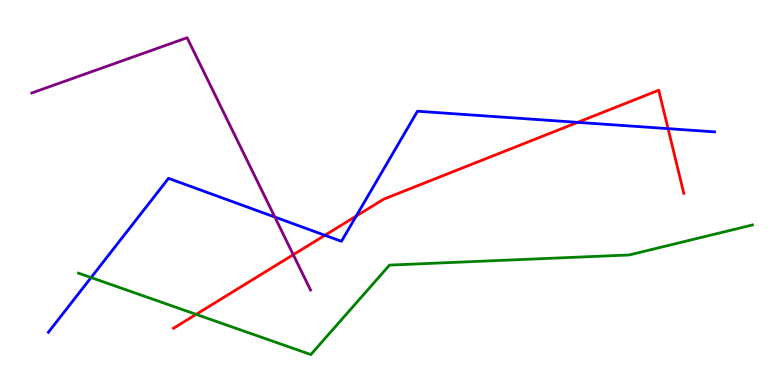[{'lines': ['blue', 'red'], 'intersections': [{'x': 4.19, 'y': 3.89}, {'x': 4.6, 'y': 4.39}, {'x': 7.45, 'y': 6.82}, {'x': 8.62, 'y': 6.66}]}, {'lines': ['green', 'red'], 'intersections': [{'x': 2.53, 'y': 1.83}]}, {'lines': ['purple', 'red'], 'intersections': [{'x': 3.78, 'y': 3.38}]}, {'lines': ['blue', 'green'], 'intersections': [{'x': 1.18, 'y': 2.79}]}, {'lines': ['blue', 'purple'], 'intersections': [{'x': 3.55, 'y': 4.36}]}, {'lines': ['green', 'purple'], 'intersections': []}]